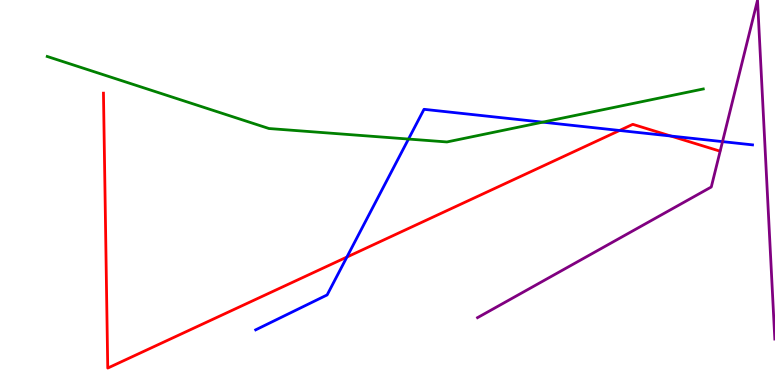[{'lines': ['blue', 'red'], 'intersections': [{'x': 4.48, 'y': 3.32}, {'x': 7.99, 'y': 6.61}, {'x': 8.66, 'y': 6.47}]}, {'lines': ['green', 'red'], 'intersections': []}, {'lines': ['purple', 'red'], 'intersections': []}, {'lines': ['blue', 'green'], 'intersections': [{'x': 5.27, 'y': 6.39}, {'x': 7.0, 'y': 6.83}]}, {'lines': ['blue', 'purple'], 'intersections': [{'x': 9.32, 'y': 6.32}]}, {'lines': ['green', 'purple'], 'intersections': []}]